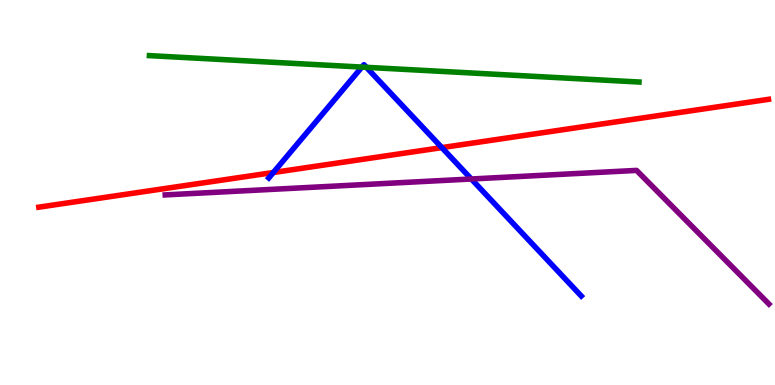[{'lines': ['blue', 'red'], 'intersections': [{'x': 3.53, 'y': 5.52}, {'x': 5.7, 'y': 6.17}]}, {'lines': ['green', 'red'], 'intersections': []}, {'lines': ['purple', 'red'], 'intersections': []}, {'lines': ['blue', 'green'], 'intersections': [{'x': 4.67, 'y': 8.26}, {'x': 4.73, 'y': 8.25}]}, {'lines': ['blue', 'purple'], 'intersections': [{'x': 6.08, 'y': 5.35}]}, {'lines': ['green', 'purple'], 'intersections': []}]